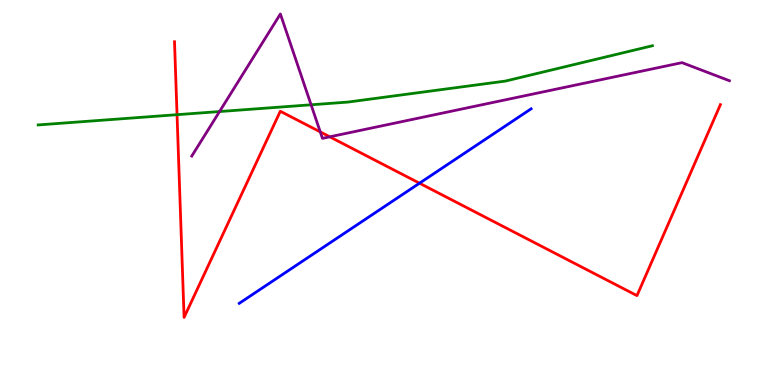[{'lines': ['blue', 'red'], 'intersections': [{'x': 5.41, 'y': 5.24}]}, {'lines': ['green', 'red'], 'intersections': [{'x': 2.28, 'y': 7.02}]}, {'lines': ['purple', 'red'], 'intersections': [{'x': 4.13, 'y': 6.57}, {'x': 4.25, 'y': 6.45}]}, {'lines': ['blue', 'green'], 'intersections': []}, {'lines': ['blue', 'purple'], 'intersections': []}, {'lines': ['green', 'purple'], 'intersections': [{'x': 2.83, 'y': 7.1}, {'x': 4.01, 'y': 7.28}]}]